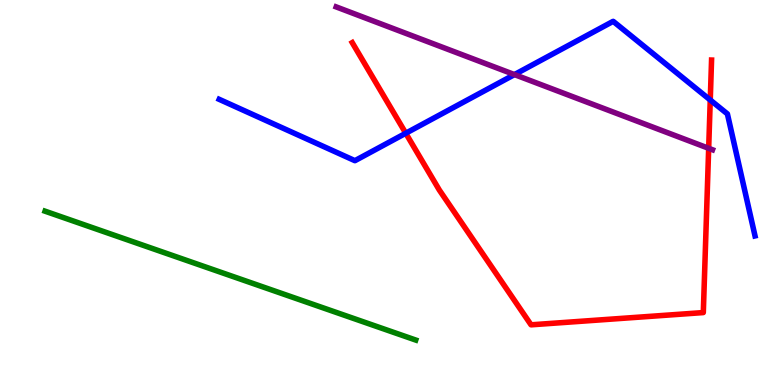[{'lines': ['blue', 'red'], 'intersections': [{'x': 5.24, 'y': 6.54}, {'x': 9.16, 'y': 7.4}]}, {'lines': ['green', 'red'], 'intersections': []}, {'lines': ['purple', 'red'], 'intersections': [{'x': 9.14, 'y': 6.15}]}, {'lines': ['blue', 'green'], 'intersections': []}, {'lines': ['blue', 'purple'], 'intersections': [{'x': 6.64, 'y': 8.06}]}, {'lines': ['green', 'purple'], 'intersections': []}]